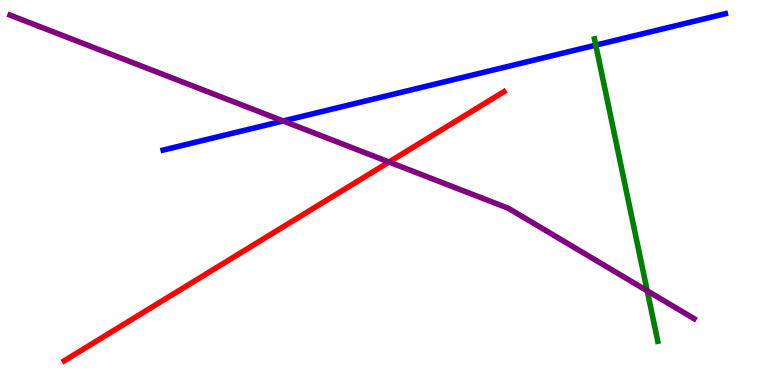[{'lines': ['blue', 'red'], 'intersections': []}, {'lines': ['green', 'red'], 'intersections': []}, {'lines': ['purple', 'red'], 'intersections': [{'x': 5.02, 'y': 5.79}]}, {'lines': ['blue', 'green'], 'intersections': [{'x': 7.69, 'y': 8.83}]}, {'lines': ['blue', 'purple'], 'intersections': [{'x': 3.65, 'y': 6.86}]}, {'lines': ['green', 'purple'], 'intersections': [{'x': 8.35, 'y': 2.45}]}]